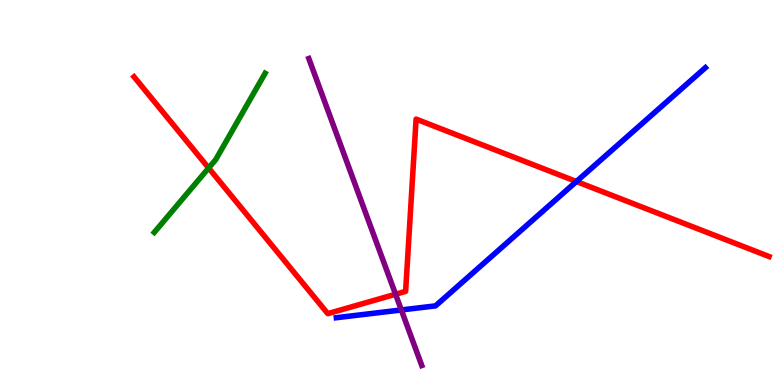[{'lines': ['blue', 'red'], 'intersections': [{'x': 7.44, 'y': 5.29}]}, {'lines': ['green', 'red'], 'intersections': [{'x': 2.69, 'y': 5.64}]}, {'lines': ['purple', 'red'], 'intersections': [{'x': 5.1, 'y': 2.36}]}, {'lines': ['blue', 'green'], 'intersections': []}, {'lines': ['blue', 'purple'], 'intersections': [{'x': 5.18, 'y': 1.95}]}, {'lines': ['green', 'purple'], 'intersections': []}]